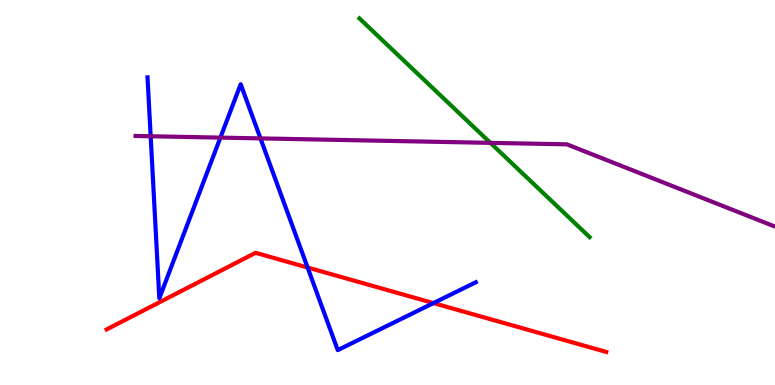[{'lines': ['blue', 'red'], 'intersections': [{'x': 3.97, 'y': 3.05}, {'x': 5.59, 'y': 2.13}]}, {'lines': ['green', 'red'], 'intersections': []}, {'lines': ['purple', 'red'], 'intersections': []}, {'lines': ['blue', 'green'], 'intersections': []}, {'lines': ['blue', 'purple'], 'intersections': [{'x': 1.94, 'y': 6.46}, {'x': 2.84, 'y': 6.43}, {'x': 3.36, 'y': 6.41}]}, {'lines': ['green', 'purple'], 'intersections': [{'x': 6.33, 'y': 6.29}]}]